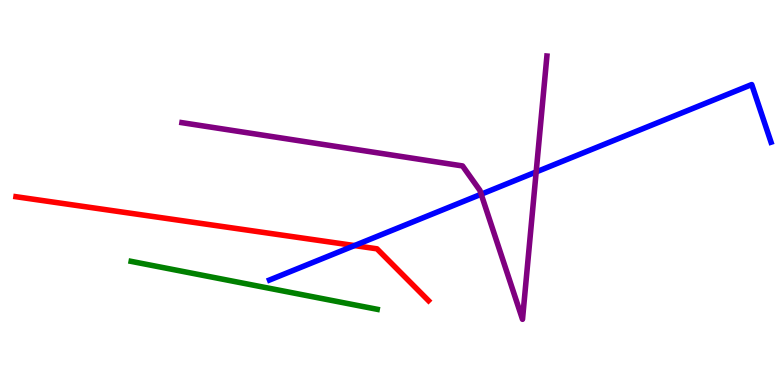[{'lines': ['blue', 'red'], 'intersections': [{'x': 4.57, 'y': 3.62}]}, {'lines': ['green', 'red'], 'intersections': []}, {'lines': ['purple', 'red'], 'intersections': []}, {'lines': ['blue', 'green'], 'intersections': []}, {'lines': ['blue', 'purple'], 'intersections': [{'x': 6.21, 'y': 4.96}, {'x': 6.92, 'y': 5.53}]}, {'lines': ['green', 'purple'], 'intersections': []}]